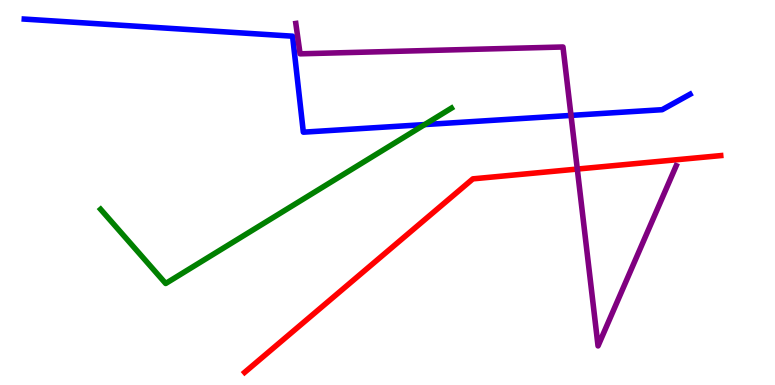[{'lines': ['blue', 'red'], 'intersections': []}, {'lines': ['green', 'red'], 'intersections': []}, {'lines': ['purple', 'red'], 'intersections': [{'x': 7.45, 'y': 5.61}]}, {'lines': ['blue', 'green'], 'intersections': [{'x': 5.48, 'y': 6.76}]}, {'lines': ['blue', 'purple'], 'intersections': [{'x': 7.37, 'y': 7.0}]}, {'lines': ['green', 'purple'], 'intersections': []}]